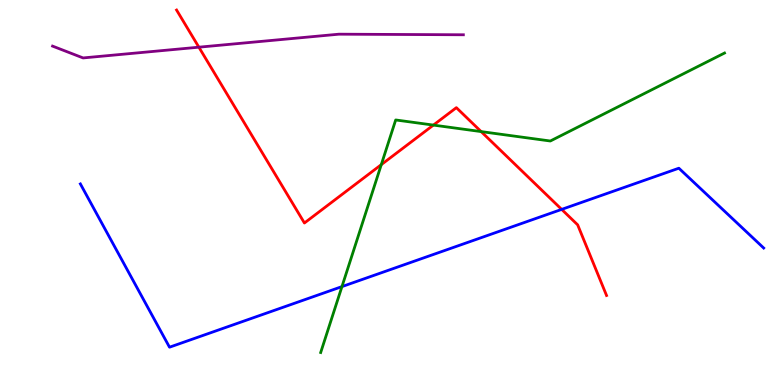[{'lines': ['blue', 'red'], 'intersections': [{'x': 7.25, 'y': 4.56}]}, {'lines': ['green', 'red'], 'intersections': [{'x': 4.92, 'y': 5.72}, {'x': 5.59, 'y': 6.75}, {'x': 6.21, 'y': 6.58}]}, {'lines': ['purple', 'red'], 'intersections': [{'x': 2.57, 'y': 8.77}]}, {'lines': ['blue', 'green'], 'intersections': [{'x': 4.41, 'y': 2.56}]}, {'lines': ['blue', 'purple'], 'intersections': []}, {'lines': ['green', 'purple'], 'intersections': []}]